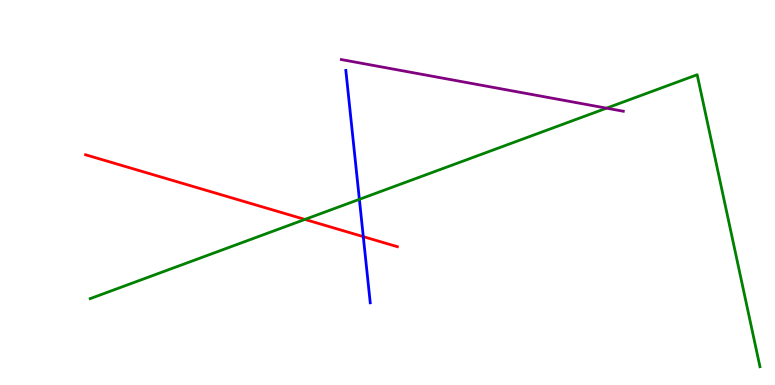[{'lines': ['blue', 'red'], 'intersections': [{'x': 4.69, 'y': 3.85}]}, {'lines': ['green', 'red'], 'intersections': [{'x': 3.93, 'y': 4.3}]}, {'lines': ['purple', 'red'], 'intersections': []}, {'lines': ['blue', 'green'], 'intersections': [{'x': 4.64, 'y': 4.82}]}, {'lines': ['blue', 'purple'], 'intersections': []}, {'lines': ['green', 'purple'], 'intersections': [{'x': 7.83, 'y': 7.19}]}]